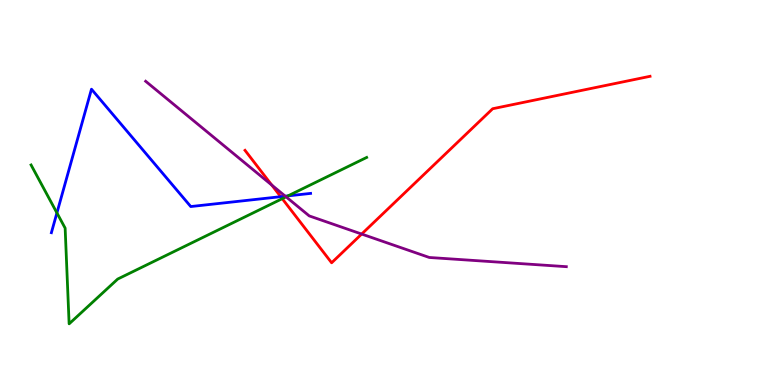[{'lines': ['blue', 'red'], 'intersections': [{'x': 3.62, 'y': 4.89}]}, {'lines': ['green', 'red'], 'intersections': [{'x': 3.64, 'y': 4.84}]}, {'lines': ['purple', 'red'], 'intersections': [{'x': 3.51, 'y': 5.19}, {'x': 4.67, 'y': 3.92}]}, {'lines': ['blue', 'green'], 'intersections': [{'x': 0.734, 'y': 4.47}, {'x': 3.72, 'y': 4.91}]}, {'lines': ['blue', 'purple'], 'intersections': [{'x': 3.68, 'y': 4.9}]}, {'lines': ['green', 'purple'], 'intersections': [{'x': 3.69, 'y': 4.89}]}]